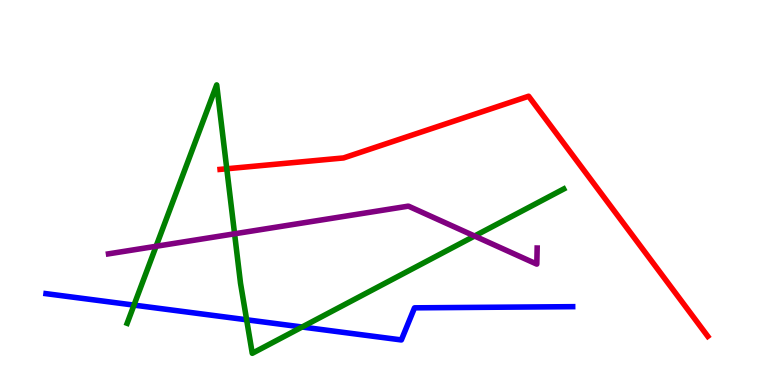[{'lines': ['blue', 'red'], 'intersections': []}, {'lines': ['green', 'red'], 'intersections': [{'x': 2.93, 'y': 5.62}]}, {'lines': ['purple', 'red'], 'intersections': []}, {'lines': ['blue', 'green'], 'intersections': [{'x': 1.73, 'y': 2.08}, {'x': 3.18, 'y': 1.69}, {'x': 3.9, 'y': 1.51}]}, {'lines': ['blue', 'purple'], 'intersections': []}, {'lines': ['green', 'purple'], 'intersections': [{'x': 2.01, 'y': 3.6}, {'x': 3.03, 'y': 3.93}, {'x': 6.12, 'y': 3.87}]}]